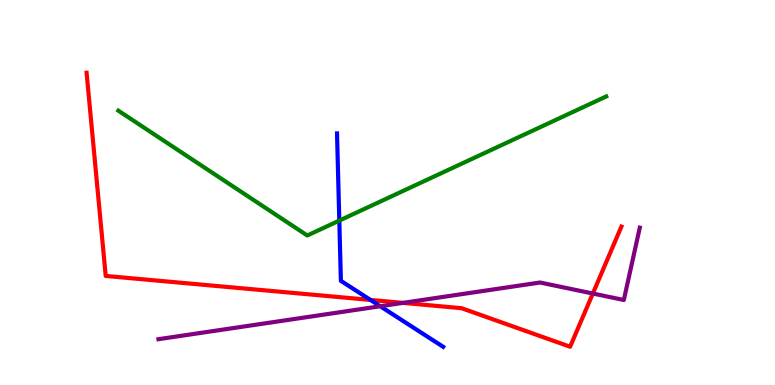[{'lines': ['blue', 'red'], 'intersections': [{'x': 4.78, 'y': 2.21}]}, {'lines': ['green', 'red'], 'intersections': []}, {'lines': ['purple', 'red'], 'intersections': [{'x': 5.2, 'y': 2.13}, {'x': 7.65, 'y': 2.38}]}, {'lines': ['blue', 'green'], 'intersections': [{'x': 4.38, 'y': 4.27}]}, {'lines': ['blue', 'purple'], 'intersections': [{'x': 4.91, 'y': 2.05}]}, {'lines': ['green', 'purple'], 'intersections': []}]